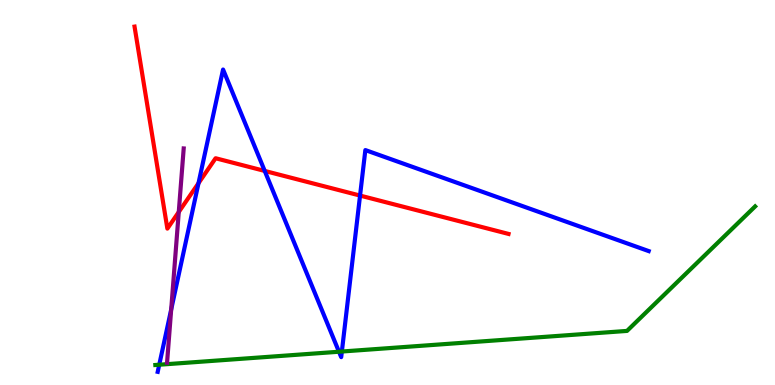[{'lines': ['blue', 'red'], 'intersections': [{'x': 2.56, 'y': 5.24}, {'x': 3.42, 'y': 5.56}, {'x': 4.65, 'y': 4.92}]}, {'lines': ['green', 'red'], 'intersections': []}, {'lines': ['purple', 'red'], 'intersections': [{'x': 2.31, 'y': 4.49}]}, {'lines': ['blue', 'green'], 'intersections': [{'x': 2.05, 'y': 0.527}, {'x': 4.37, 'y': 0.864}, {'x': 4.41, 'y': 0.87}]}, {'lines': ['blue', 'purple'], 'intersections': [{'x': 2.21, 'y': 1.96}]}, {'lines': ['green', 'purple'], 'intersections': []}]